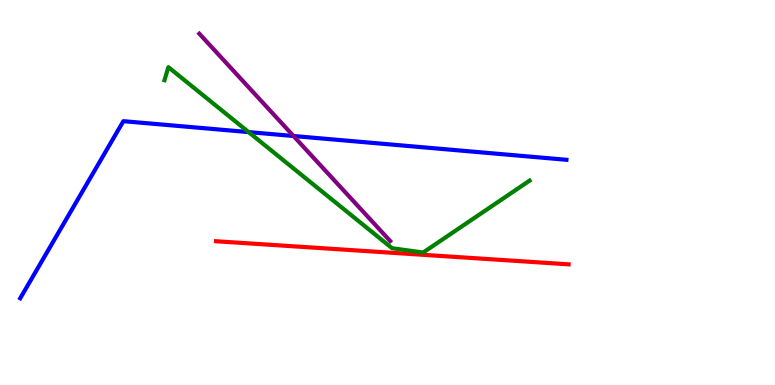[{'lines': ['blue', 'red'], 'intersections': []}, {'lines': ['green', 'red'], 'intersections': []}, {'lines': ['purple', 'red'], 'intersections': []}, {'lines': ['blue', 'green'], 'intersections': [{'x': 3.21, 'y': 6.57}]}, {'lines': ['blue', 'purple'], 'intersections': [{'x': 3.79, 'y': 6.47}]}, {'lines': ['green', 'purple'], 'intersections': []}]